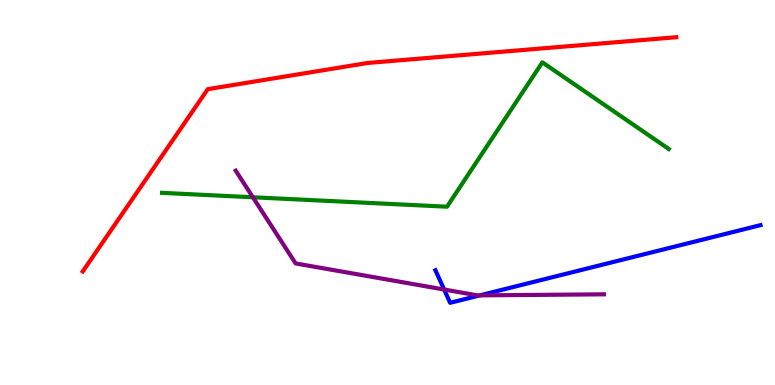[{'lines': ['blue', 'red'], 'intersections': []}, {'lines': ['green', 'red'], 'intersections': []}, {'lines': ['purple', 'red'], 'intersections': []}, {'lines': ['blue', 'green'], 'intersections': []}, {'lines': ['blue', 'purple'], 'intersections': [{'x': 5.73, 'y': 2.48}, {'x': 6.19, 'y': 2.33}]}, {'lines': ['green', 'purple'], 'intersections': [{'x': 3.26, 'y': 4.88}]}]